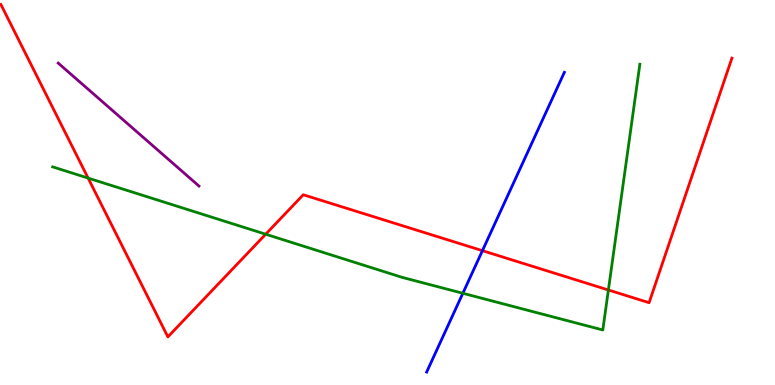[{'lines': ['blue', 'red'], 'intersections': [{'x': 6.22, 'y': 3.49}]}, {'lines': ['green', 'red'], 'intersections': [{'x': 1.14, 'y': 5.37}, {'x': 3.43, 'y': 3.92}, {'x': 7.85, 'y': 2.47}]}, {'lines': ['purple', 'red'], 'intersections': []}, {'lines': ['blue', 'green'], 'intersections': [{'x': 5.97, 'y': 2.38}]}, {'lines': ['blue', 'purple'], 'intersections': []}, {'lines': ['green', 'purple'], 'intersections': []}]